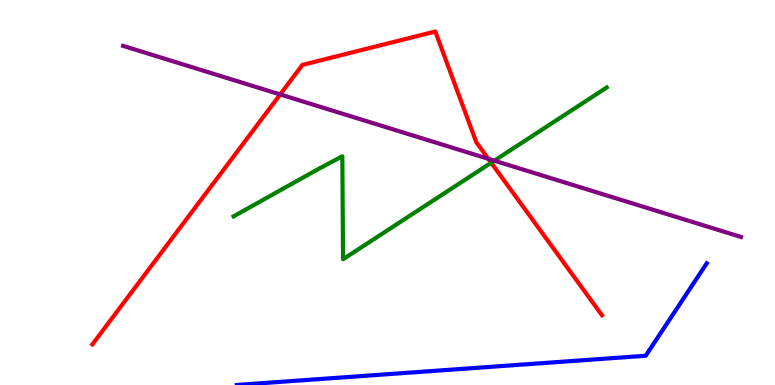[{'lines': ['blue', 'red'], 'intersections': []}, {'lines': ['green', 'red'], 'intersections': [{'x': 6.34, 'y': 5.77}]}, {'lines': ['purple', 'red'], 'intersections': [{'x': 3.62, 'y': 7.55}, {'x': 6.3, 'y': 5.87}]}, {'lines': ['blue', 'green'], 'intersections': []}, {'lines': ['blue', 'purple'], 'intersections': []}, {'lines': ['green', 'purple'], 'intersections': [{'x': 6.38, 'y': 5.83}]}]